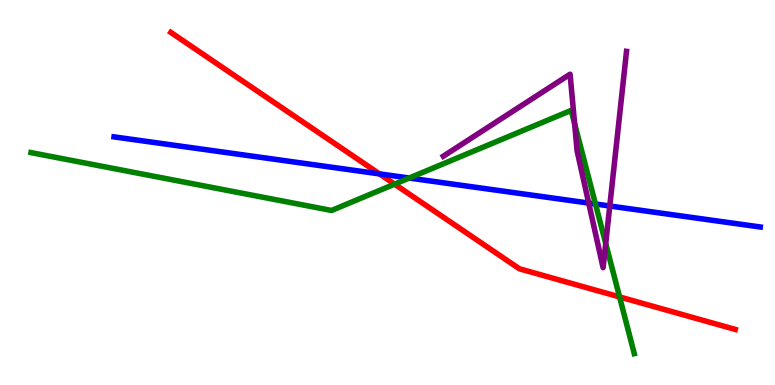[{'lines': ['blue', 'red'], 'intersections': [{'x': 4.9, 'y': 5.48}]}, {'lines': ['green', 'red'], 'intersections': [{'x': 5.09, 'y': 5.22}, {'x': 7.99, 'y': 2.29}]}, {'lines': ['purple', 'red'], 'intersections': []}, {'lines': ['blue', 'green'], 'intersections': [{'x': 5.28, 'y': 5.38}, {'x': 7.68, 'y': 4.7}]}, {'lines': ['blue', 'purple'], 'intersections': [{'x': 7.6, 'y': 4.73}, {'x': 7.87, 'y': 4.65}]}, {'lines': ['green', 'purple'], 'intersections': [{'x': 7.41, 'y': 6.79}, {'x': 7.82, 'y': 3.67}]}]